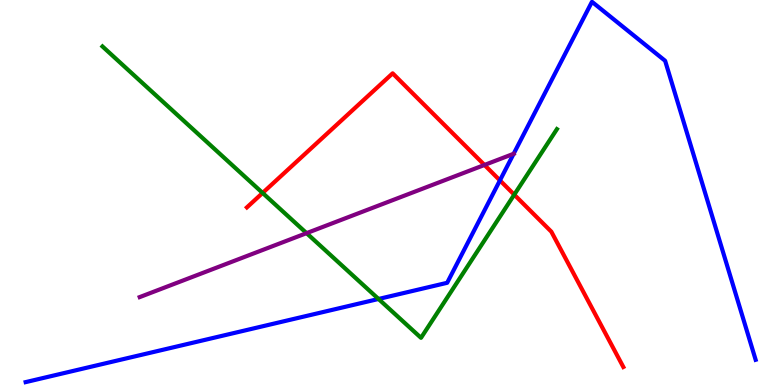[{'lines': ['blue', 'red'], 'intersections': [{'x': 6.45, 'y': 5.31}]}, {'lines': ['green', 'red'], 'intersections': [{'x': 3.39, 'y': 4.99}, {'x': 6.64, 'y': 4.94}]}, {'lines': ['purple', 'red'], 'intersections': [{'x': 6.25, 'y': 5.72}]}, {'lines': ['blue', 'green'], 'intersections': [{'x': 4.88, 'y': 2.23}]}, {'lines': ['blue', 'purple'], 'intersections': [{'x': 6.63, 'y': 6.01}]}, {'lines': ['green', 'purple'], 'intersections': [{'x': 3.96, 'y': 3.94}]}]